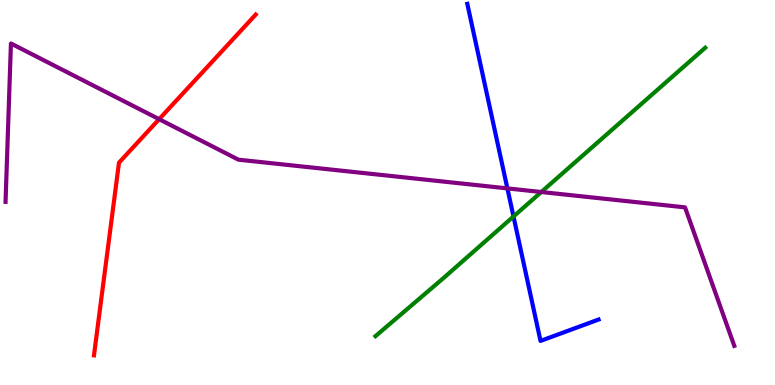[{'lines': ['blue', 'red'], 'intersections': []}, {'lines': ['green', 'red'], 'intersections': []}, {'lines': ['purple', 'red'], 'intersections': [{'x': 2.05, 'y': 6.9}]}, {'lines': ['blue', 'green'], 'intersections': [{'x': 6.63, 'y': 4.38}]}, {'lines': ['blue', 'purple'], 'intersections': [{'x': 6.55, 'y': 5.11}]}, {'lines': ['green', 'purple'], 'intersections': [{'x': 6.98, 'y': 5.01}]}]